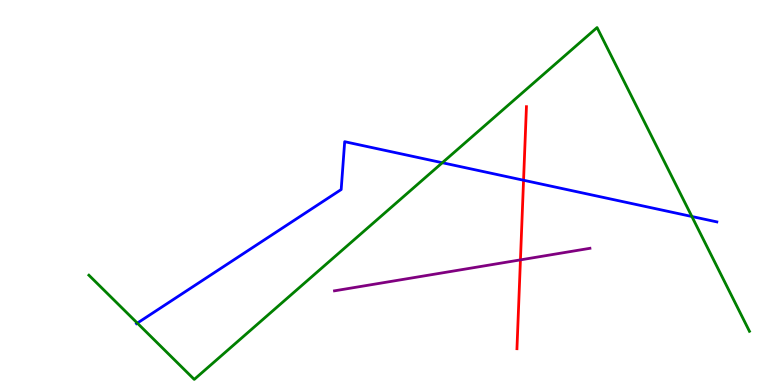[{'lines': ['blue', 'red'], 'intersections': [{'x': 6.76, 'y': 5.32}]}, {'lines': ['green', 'red'], 'intersections': []}, {'lines': ['purple', 'red'], 'intersections': [{'x': 6.72, 'y': 3.25}]}, {'lines': ['blue', 'green'], 'intersections': [{'x': 1.77, 'y': 1.61}, {'x': 5.71, 'y': 5.77}, {'x': 8.93, 'y': 4.38}]}, {'lines': ['blue', 'purple'], 'intersections': []}, {'lines': ['green', 'purple'], 'intersections': []}]